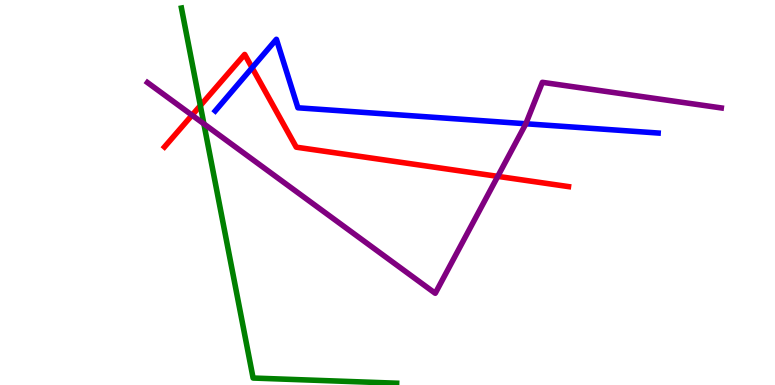[{'lines': ['blue', 'red'], 'intersections': [{'x': 3.25, 'y': 8.24}]}, {'lines': ['green', 'red'], 'intersections': [{'x': 2.59, 'y': 7.26}]}, {'lines': ['purple', 'red'], 'intersections': [{'x': 2.48, 'y': 7.01}, {'x': 6.42, 'y': 5.42}]}, {'lines': ['blue', 'green'], 'intersections': []}, {'lines': ['blue', 'purple'], 'intersections': [{'x': 6.78, 'y': 6.79}]}, {'lines': ['green', 'purple'], 'intersections': [{'x': 2.63, 'y': 6.78}]}]